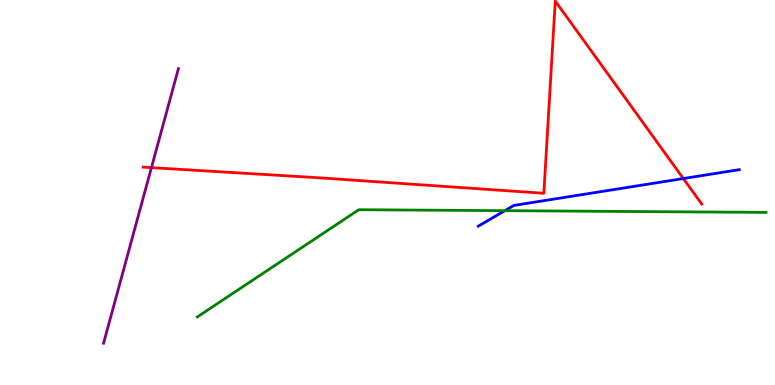[{'lines': ['blue', 'red'], 'intersections': [{'x': 8.82, 'y': 5.36}]}, {'lines': ['green', 'red'], 'intersections': []}, {'lines': ['purple', 'red'], 'intersections': [{'x': 1.95, 'y': 5.65}]}, {'lines': ['blue', 'green'], 'intersections': [{'x': 6.51, 'y': 4.53}]}, {'lines': ['blue', 'purple'], 'intersections': []}, {'lines': ['green', 'purple'], 'intersections': []}]